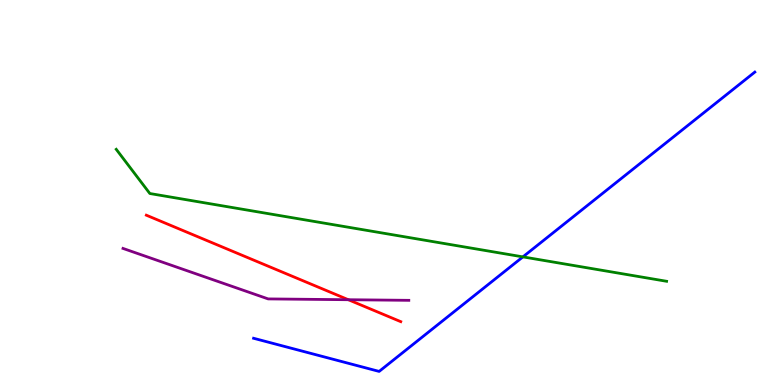[{'lines': ['blue', 'red'], 'intersections': []}, {'lines': ['green', 'red'], 'intersections': []}, {'lines': ['purple', 'red'], 'intersections': [{'x': 4.49, 'y': 2.21}]}, {'lines': ['blue', 'green'], 'intersections': [{'x': 6.75, 'y': 3.33}]}, {'lines': ['blue', 'purple'], 'intersections': []}, {'lines': ['green', 'purple'], 'intersections': []}]